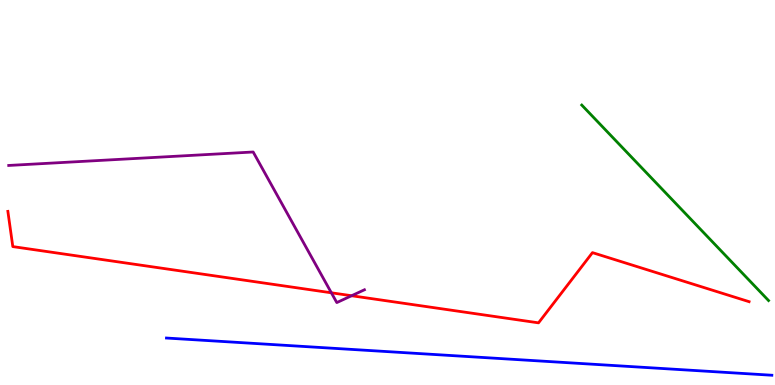[{'lines': ['blue', 'red'], 'intersections': []}, {'lines': ['green', 'red'], 'intersections': []}, {'lines': ['purple', 'red'], 'intersections': [{'x': 4.28, 'y': 2.39}, {'x': 4.54, 'y': 2.32}]}, {'lines': ['blue', 'green'], 'intersections': []}, {'lines': ['blue', 'purple'], 'intersections': []}, {'lines': ['green', 'purple'], 'intersections': []}]